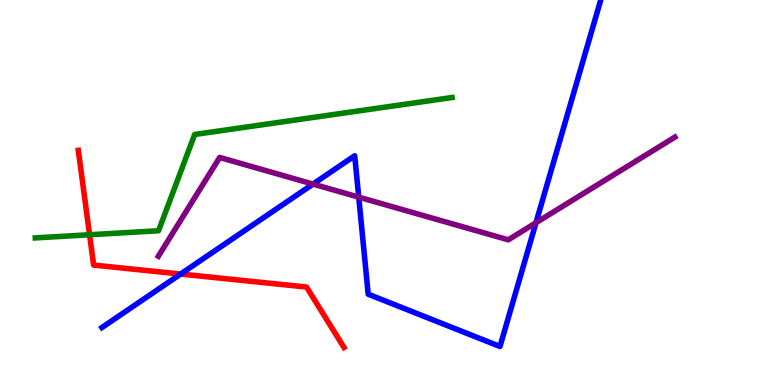[{'lines': ['blue', 'red'], 'intersections': [{'x': 2.33, 'y': 2.88}]}, {'lines': ['green', 'red'], 'intersections': [{'x': 1.16, 'y': 3.9}]}, {'lines': ['purple', 'red'], 'intersections': []}, {'lines': ['blue', 'green'], 'intersections': []}, {'lines': ['blue', 'purple'], 'intersections': [{'x': 4.04, 'y': 5.22}, {'x': 4.63, 'y': 4.88}, {'x': 6.92, 'y': 4.21}]}, {'lines': ['green', 'purple'], 'intersections': []}]